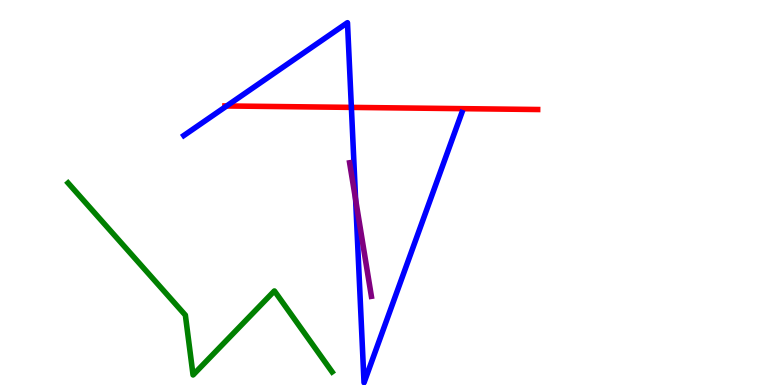[{'lines': ['blue', 'red'], 'intersections': [{'x': 2.92, 'y': 7.25}, {'x': 4.53, 'y': 7.21}]}, {'lines': ['green', 'red'], 'intersections': []}, {'lines': ['purple', 'red'], 'intersections': []}, {'lines': ['blue', 'green'], 'intersections': []}, {'lines': ['blue', 'purple'], 'intersections': [{'x': 4.59, 'y': 4.82}]}, {'lines': ['green', 'purple'], 'intersections': []}]